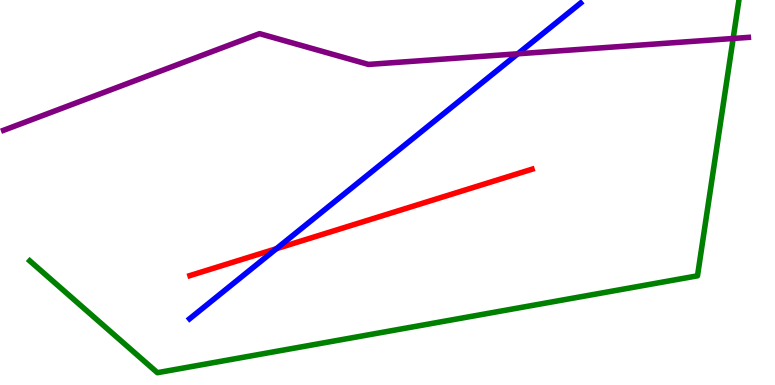[{'lines': ['blue', 'red'], 'intersections': [{'x': 3.57, 'y': 3.54}]}, {'lines': ['green', 'red'], 'intersections': []}, {'lines': ['purple', 'red'], 'intersections': []}, {'lines': ['blue', 'green'], 'intersections': []}, {'lines': ['blue', 'purple'], 'intersections': [{'x': 6.68, 'y': 8.6}]}, {'lines': ['green', 'purple'], 'intersections': [{'x': 9.46, 'y': 9.0}]}]